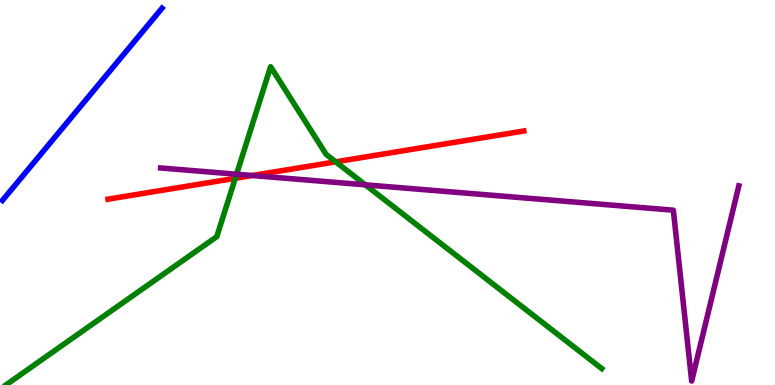[{'lines': ['blue', 'red'], 'intersections': []}, {'lines': ['green', 'red'], 'intersections': [{'x': 3.04, 'y': 5.37}, {'x': 4.33, 'y': 5.8}]}, {'lines': ['purple', 'red'], 'intersections': [{'x': 3.26, 'y': 5.44}]}, {'lines': ['blue', 'green'], 'intersections': []}, {'lines': ['blue', 'purple'], 'intersections': []}, {'lines': ['green', 'purple'], 'intersections': [{'x': 3.05, 'y': 5.47}, {'x': 4.71, 'y': 5.2}]}]